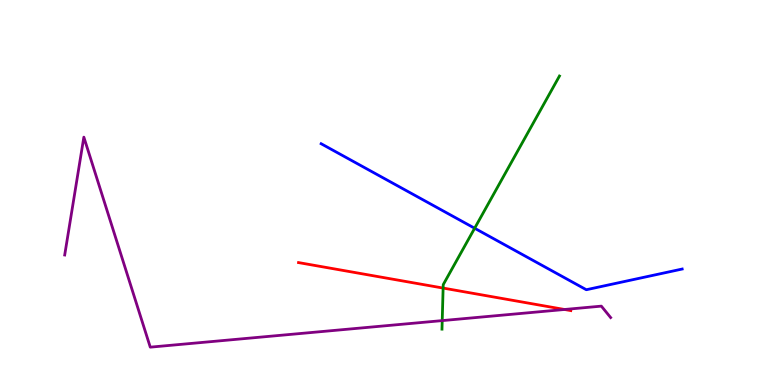[{'lines': ['blue', 'red'], 'intersections': []}, {'lines': ['green', 'red'], 'intersections': [{'x': 5.72, 'y': 2.52}]}, {'lines': ['purple', 'red'], 'intersections': [{'x': 7.28, 'y': 1.96}]}, {'lines': ['blue', 'green'], 'intersections': [{'x': 6.12, 'y': 4.07}]}, {'lines': ['blue', 'purple'], 'intersections': []}, {'lines': ['green', 'purple'], 'intersections': [{'x': 5.71, 'y': 1.67}]}]